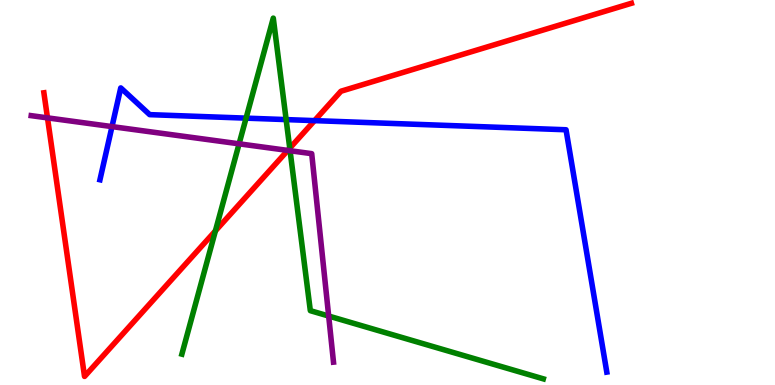[{'lines': ['blue', 'red'], 'intersections': [{'x': 4.06, 'y': 6.87}]}, {'lines': ['green', 'red'], 'intersections': [{'x': 2.78, 'y': 4.0}, {'x': 3.74, 'y': 6.15}]}, {'lines': ['purple', 'red'], 'intersections': [{'x': 0.613, 'y': 6.94}, {'x': 3.71, 'y': 6.09}]}, {'lines': ['blue', 'green'], 'intersections': [{'x': 3.18, 'y': 6.93}, {'x': 3.69, 'y': 6.89}]}, {'lines': ['blue', 'purple'], 'intersections': [{'x': 1.45, 'y': 6.71}]}, {'lines': ['green', 'purple'], 'intersections': [{'x': 3.09, 'y': 6.26}, {'x': 3.74, 'y': 6.08}, {'x': 4.24, 'y': 1.79}]}]